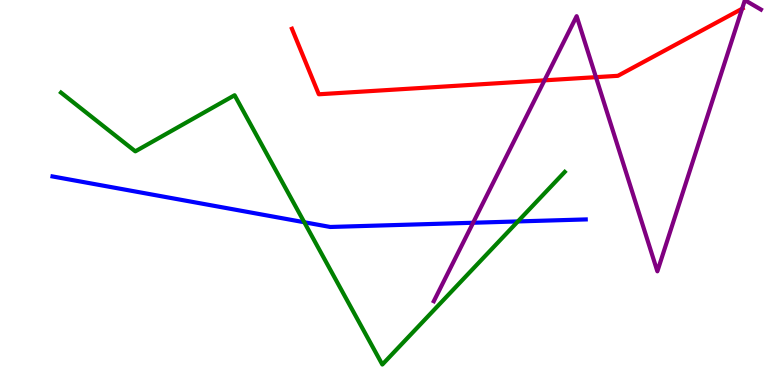[{'lines': ['blue', 'red'], 'intersections': []}, {'lines': ['green', 'red'], 'intersections': []}, {'lines': ['purple', 'red'], 'intersections': [{'x': 7.03, 'y': 7.91}, {'x': 7.69, 'y': 8.0}, {'x': 9.58, 'y': 9.77}]}, {'lines': ['blue', 'green'], 'intersections': [{'x': 3.93, 'y': 4.23}, {'x': 6.68, 'y': 4.25}]}, {'lines': ['blue', 'purple'], 'intersections': [{'x': 6.1, 'y': 4.21}]}, {'lines': ['green', 'purple'], 'intersections': []}]